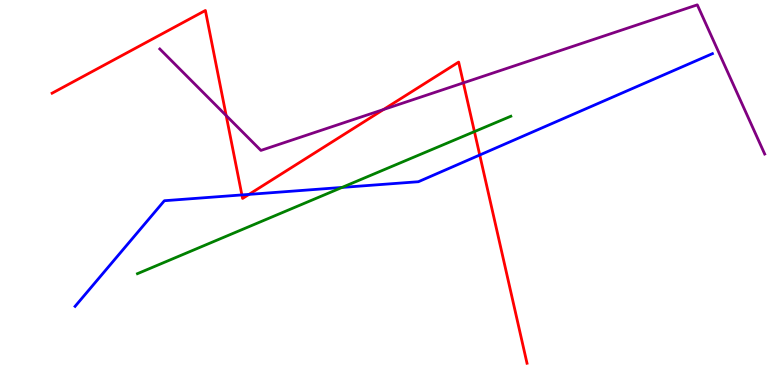[{'lines': ['blue', 'red'], 'intersections': [{'x': 3.12, 'y': 4.94}, {'x': 3.21, 'y': 4.95}, {'x': 6.19, 'y': 5.97}]}, {'lines': ['green', 'red'], 'intersections': [{'x': 6.12, 'y': 6.58}]}, {'lines': ['purple', 'red'], 'intersections': [{'x': 2.92, 'y': 7.0}, {'x': 4.95, 'y': 7.16}, {'x': 5.98, 'y': 7.85}]}, {'lines': ['blue', 'green'], 'intersections': [{'x': 4.41, 'y': 5.13}]}, {'lines': ['blue', 'purple'], 'intersections': []}, {'lines': ['green', 'purple'], 'intersections': []}]